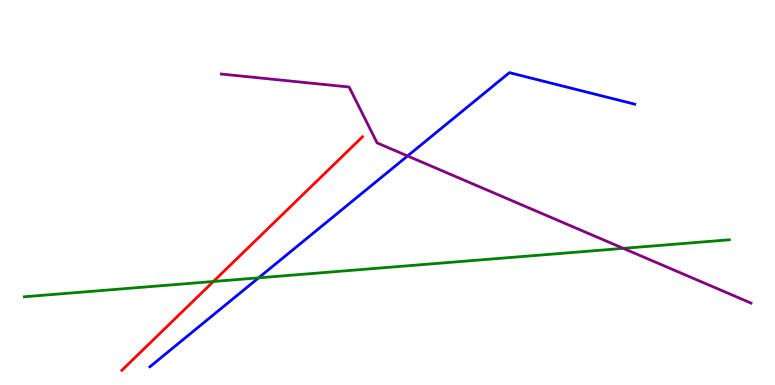[{'lines': ['blue', 'red'], 'intersections': []}, {'lines': ['green', 'red'], 'intersections': [{'x': 2.75, 'y': 2.69}]}, {'lines': ['purple', 'red'], 'intersections': []}, {'lines': ['blue', 'green'], 'intersections': [{'x': 3.34, 'y': 2.78}]}, {'lines': ['blue', 'purple'], 'intersections': [{'x': 5.26, 'y': 5.95}]}, {'lines': ['green', 'purple'], 'intersections': [{'x': 8.04, 'y': 3.55}]}]